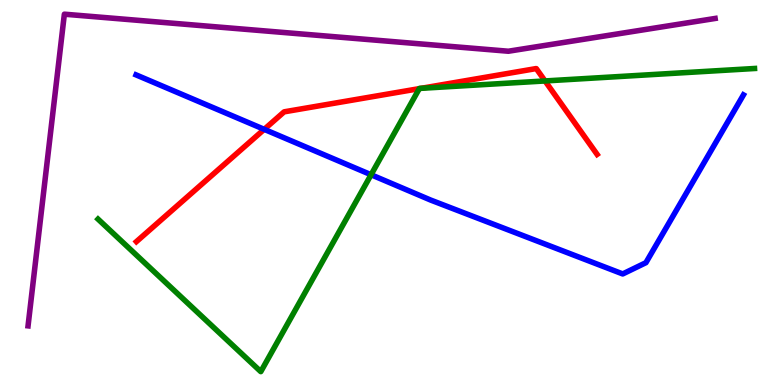[{'lines': ['blue', 'red'], 'intersections': [{'x': 3.41, 'y': 6.64}]}, {'lines': ['green', 'red'], 'intersections': [{'x': 5.41, 'y': 7.7}, {'x': 5.43, 'y': 7.71}, {'x': 7.03, 'y': 7.9}]}, {'lines': ['purple', 'red'], 'intersections': []}, {'lines': ['blue', 'green'], 'intersections': [{'x': 4.79, 'y': 5.46}]}, {'lines': ['blue', 'purple'], 'intersections': []}, {'lines': ['green', 'purple'], 'intersections': []}]